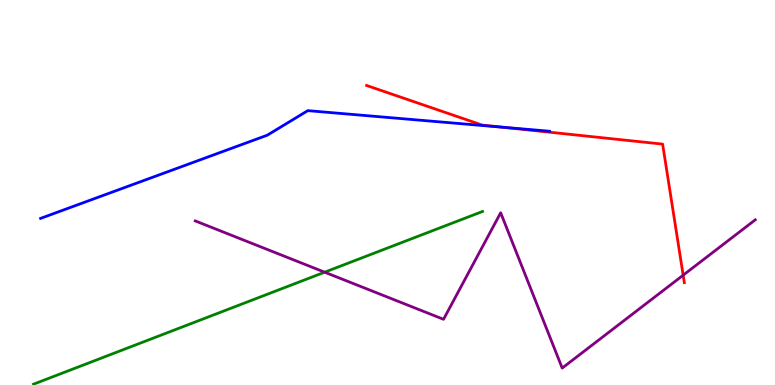[{'lines': ['blue', 'red'], 'intersections': [{'x': 6.48, 'y': 6.7}]}, {'lines': ['green', 'red'], 'intersections': []}, {'lines': ['purple', 'red'], 'intersections': [{'x': 8.82, 'y': 2.85}]}, {'lines': ['blue', 'green'], 'intersections': []}, {'lines': ['blue', 'purple'], 'intersections': []}, {'lines': ['green', 'purple'], 'intersections': [{'x': 4.19, 'y': 2.93}]}]